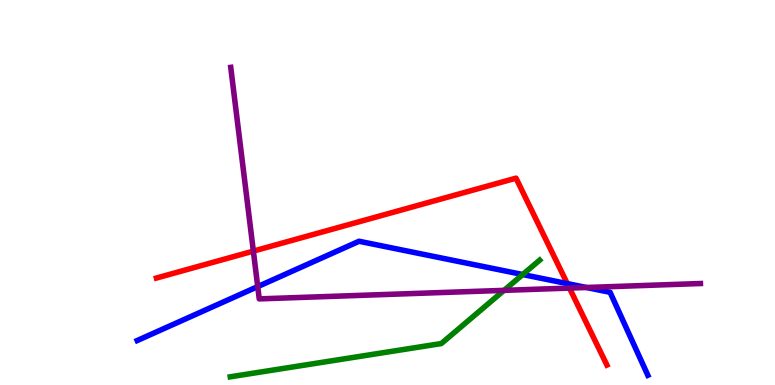[{'lines': ['blue', 'red'], 'intersections': [{'x': 7.32, 'y': 2.63}]}, {'lines': ['green', 'red'], 'intersections': []}, {'lines': ['purple', 'red'], 'intersections': [{'x': 3.27, 'y': 3.48}, {'x': 7.35, 'y': 2.52}]}, {'lines': ['blue', 'green'], 'intersections': [{'x': 6.74, 'y': 2.87}]}, {'lines': ['blue', 'purple'], 'intersections': [{'x': 3.33, 'y': 2.56}, {'x': 7.57, 'y': 2.53}]}, {'lines': ['green', 'purple'], 'intersections': [{'x': 6.5, 'y': 2.46}]}]